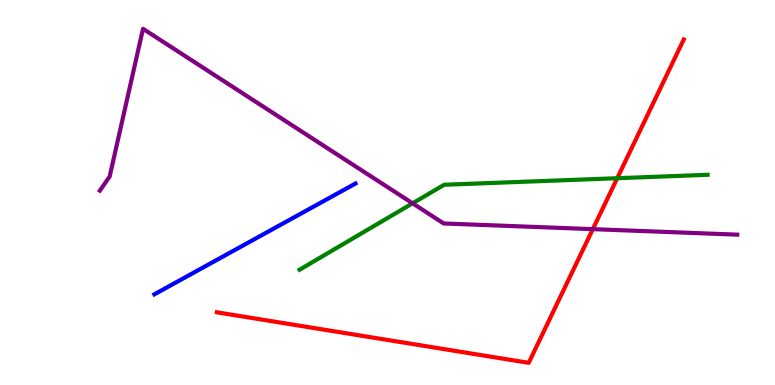[{'lines': ['blue', 'red'], 'intersections': []}, {'lines': ['green', 'red'], 'intersections': [{'x': 7.96, 'y': 5.37}]}, {'lines': ['purple', 'red'], 'intersections': [{'x': 7.65, 'y': 4.05}]}, {'lines': ['blue', 'green'], 'intersections': []}, {'lines': ['blue', 'purple'], 'intersections': []}, {'lines': ['green', 'purple'], 'intersections': [{'x': 5.32, 'y': 4.72}]}]